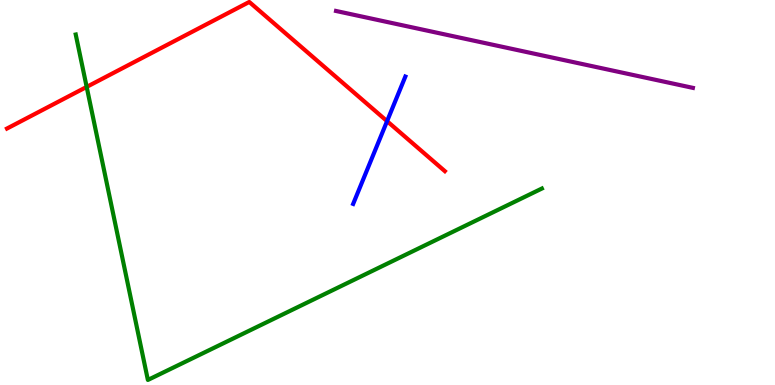[{'lines': ['blue', 'red'], 'intersections': [{'x': 4.99, 'y': 6.85}]}, {'lines': ['green', 'red'], 'intersections': [{'x': 1.12, 'y': 7.74}]}, {'lines': ['purple', 'red'], 'intersections': []}, {'lines': ['blue', 'green'], 'intersections': []}, {'lines': ['blue', 'purple'], 'intersections': []}, {'lines': ['green', 'purple'], 'intersections': []}]